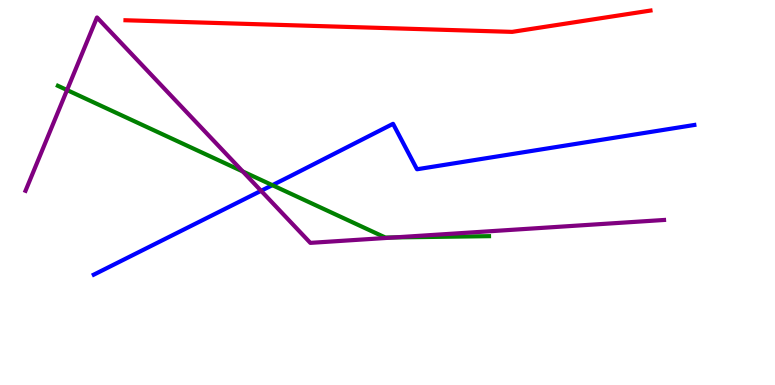[{'lines': ['blue', 'red'], 'intersections': []}, {'lines': ['green', 'red'], 'intersections': []}, {'lines': ['purple', 'red'], 'intersections': []}, {'lines': ['blue', 'green'], 'intersections': [{'x': 3.51, 'y': 5.19}]}, {'lines': ['blue', 'purple'], 'intersections': [{'x': 3.37, 'y': 5.04}]}, {'lines': ['green', 'purple'], 'intersections': [{'x': 0.865, 'y': 7.66}, {'x': 3.13, 'y': 5.55}, {'x': 5.09, 'y': 3.83}]}]